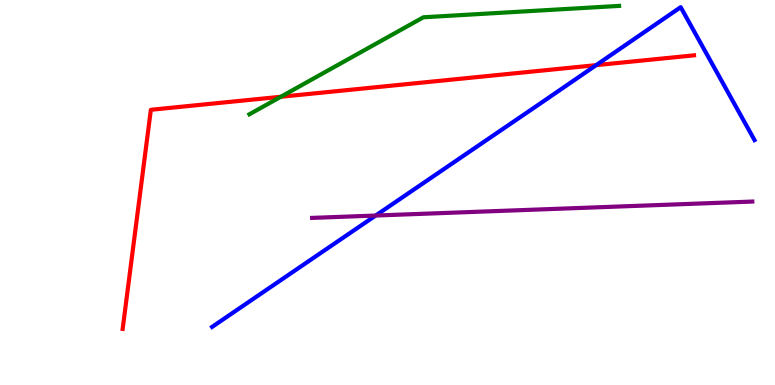[{'lines': ['blue', 'red'], 'intersections': [{'x': 7.69, 'y': 8.31}]}, {'lines': ['green', 'red'], 'intersections': [{'x': 3.62, 'y': 7.49}]}, {'lines': ['purple', 'red'], 'intersections': []}, {'lines': ['blue', 'green'], 'intersections': []}, {'lines': ['blue', 'purple'], 'intersections': [{'x': 4.85, 'y': 4.4}]}, {'lines': ['green', 'purple'], 'intersections': []}]